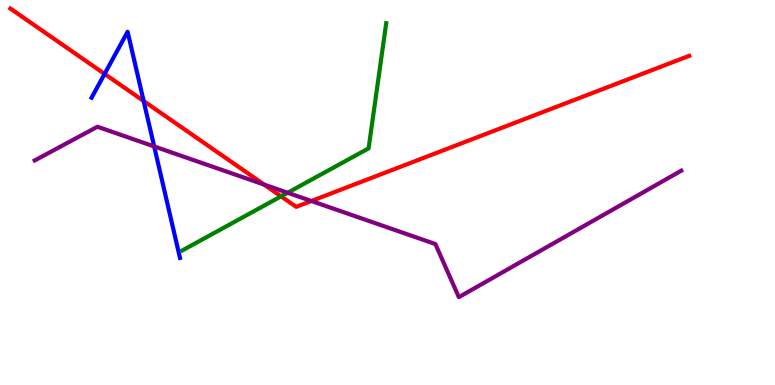[{'lines': ['blue', 'red'], 'intersections': [{'x': 1.35, 'y': 8.08}, {'x': 1.85, 'y': 7.38}]}, {'lines': ['green', 'red'], 'intersections': [{'x': 3.63, 'y': 4.9}]}, {'lines': ['purple', 'red'], 'intersections': [{'x': 3.41, 'y': 5.21}, {'x': 4.02, 'y': 4.78}]}, {'lines': ['blue', 'green'], 'intersections': []}, {'lines': ['blue', 'purple'], 'intersections': [{'x': 1.99, 'y': 6.2}]}, {'lines': ['green', 'purple'], 'intersections': [{'x': 3.71, 'y': 4.99}]}]